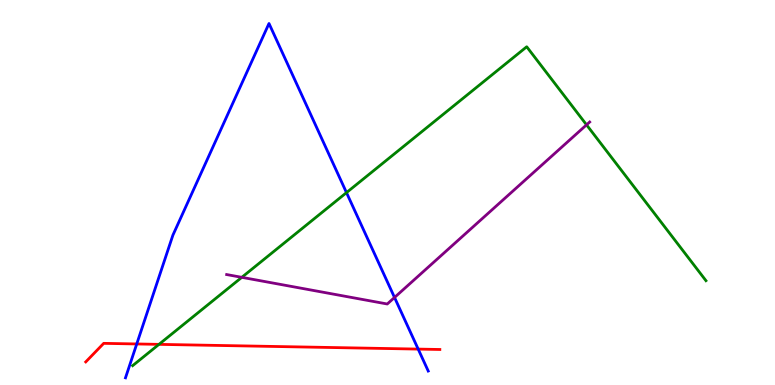[{'lines': ['blue', 'red'], 'intersections': [{'x': 1.76, 'y': 1.07}, {'x': 5.4, 'y': 0.933}]}, {'lines': ['green', 'red'], 'intersections': [{'x': 2.05, 'y': 1.06}]}, {'lines': ['purple', 'red'], 'intersections': []}, {'lines': ['blue', 'green'], 'intersections': [{'x': 4.47, 'y': 5.0}]}, {'lines': ['blue', 'purple'], 'intersections': [{'x': 5.09, 'y': 2.27}]}, {'lines': ['green', 'purple'], 'intersections': [{'x': 3.12, 'y': 2.8}, {'x': 7.57, 'y': 6.76}]}]